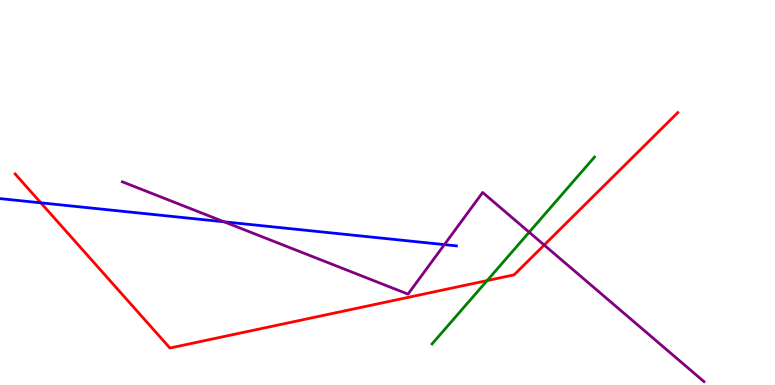[{'lines': ['blue', 'red'], 'intersections': [{'x': 0.527, 'y': 4.73}]}, {'lines': ['green', 'red'], 'intersections': [{'x': 6.29, 'y': 2.71}]}, {'lines': ['purple', 'red'], 'intersections': [{'x': 7.02, 'y': 3.64}]}, {'lines': ['blue', 'green'], 'intersections': []}, {'lines': ['blue', 'purple'], 'intersections': [{'x': 2.89, 'y': 4.24}, {'x': 5.73, 'y': 3.65}]}, {'lines': ['green', 'purple'], 'intersections': [{'x': 6.83, 'y': 3.97}]}]